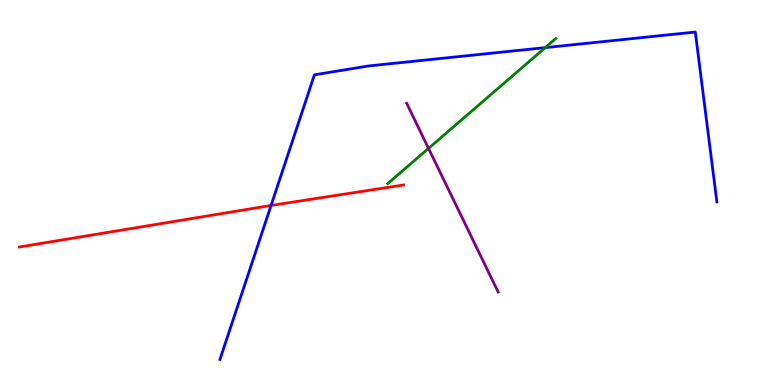[{'lines': ['blue', 'red'], 'intersections': [{'x': 3.5, 'y': 4.66}]}, {'lines': ['green', 'red'], 'intersections': []}, {'lines': ['purple', 'red'], 'intersections': []}, {'lines': ['blue', 'green'], 'intersections': [{'x': 7.04, 'y': 8.76}]}, {'lines': ['blue', 'purple'], 'intersections': []}, {'lines': ['green', 'purple'], 'intersections': [{'x': 5.53, 'y': 6.15}]}]